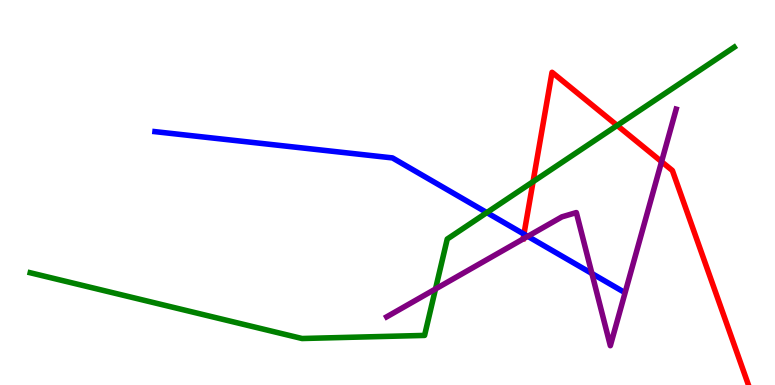[{'lines': ['blue', 'red'], 'intersections': [{'x': 6.76, 'y': 3.92}]}, {'lines': ['green', 'red'], 'intersections': [{'x': 6.88, 'y': 5.28}, {'x': 7.96, 'y': 6.74}]}, {'lines': ['purple', 'red'], 'intersections': [{'x': 8.54, 'y': 5.8}]}, {'lines': ['blue', 'green'], 'intersections': [{'x': 6.28, 'y': 4.48}]}, {'lines': ['blue', 'purple'], 'intersections': [{'x': 6.81, 'y': 3.86}, {'x': 7.64, 'y': 2.9}]}, {'lines': ['green', 'purple'], 'intersections': [{'x': 5.62, 'y': 2.49}]}]